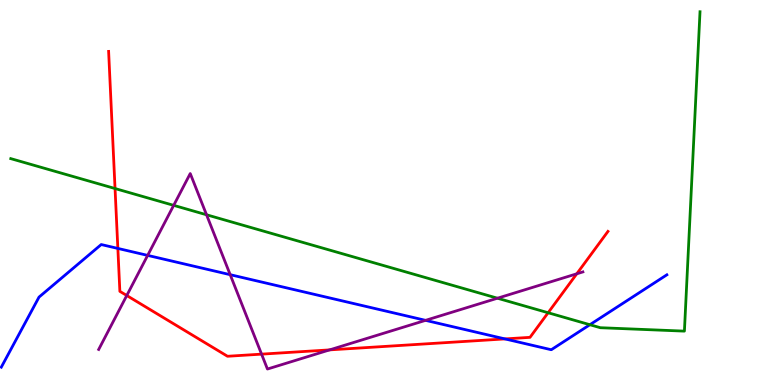[{'lines': ['blue', 'red'], 'intersections': [{'x': 1.52, 'y': 3.55}, {'x': 6.52, 'y': 1.2}]}, {'lines': ['green', 'red'], 'intersections': [{'x': 1.48, 'y': 5.1}, {'x': 7.07, 'y': 1.88}]}, {'lines': ['purple', 'red'], 'intersections': [{'x': 1.64, 'y': 2.32}, {'x': 3.38, 'y': 0.802}, {'x': 4.25, 'y': 0.912}, {'x': 7.44, 'y': 2.89}]}, {'lines': ['blue', 'green'], 'intersections': [{'x': 7.61, 'y': 1.57}]}, {'lines': ['blue', 'purple'], 'intersections': [{'x': 1.91, 'y': 3.37}, {'x': 2.97, 'y': 2.87}, {'x': 5.49, 'y': 1.68}]}, {'lines': ['green', 'purple'], 'intersections': [{'x': 2.24, 'y': 4.67}, {'x': 2.66, 'y': 4.42}, {'x': 6.42, 'y': 2.25}]}]